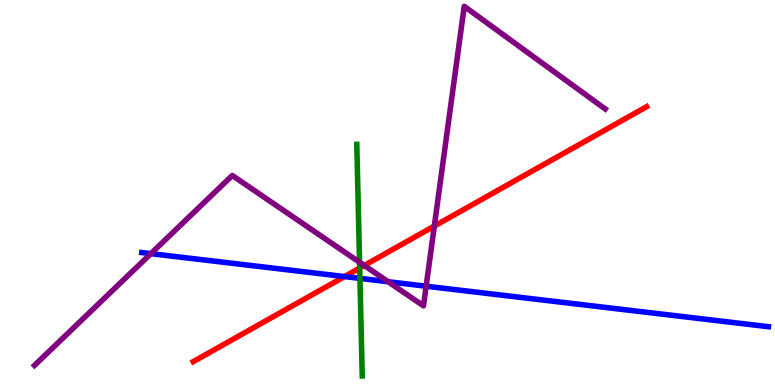[{'lines': ['blue', 'red'], 'intersections': [{'x': 4.45, 'y': 2.82}]}, {'lines': ['green', 'red'], 'intersections': [{'x': 4.64, 'y': 3.04}]}, {'lines': ['purple', 'red'], 'intersections': [{'x': 4.7, 'y': 3.1}, {'x': 5.6, 'y': 4.13}]}, {'lines': ['blue', 'green'], 'intersections': [{'x': 4.64, 'y': 2.77}]}, {'lines': ['blue', 'purple'], 'intersections': [{'x': 1.95, 'y': 3.41}, {'x': 5.01, 'y': 2.68}, {'x': 5.5, 'y': 2.57}]}, {'lines': ['green', 'purple'], 'intersections': [{'x': 4.64, 'y': 3.19}]}]